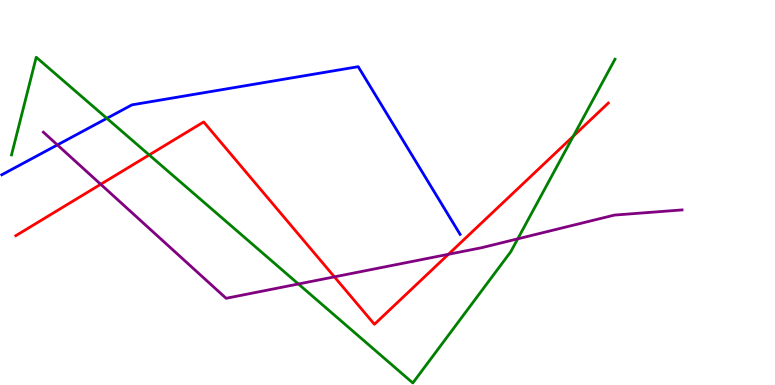[{'lines': ['blue', 'red'], 'intersections': []}, {'lines': ['green', 'red'], 'intersections': [{'x': 1.93, 'y': 5.98}, {'x': 7.4, 'y': 6.46}]}, {'lines': ['purple', 'red'], 'intersections': [{'x': 1.3, 'y': 5.21}, {'x': 4.31, 'y': 2.81}, {'x': 5.79, 'y': 3.4}]}, {'lines': ['blue', 'green'], 'intersections': [{'x': 1.38, 'y': 6.93}]}, {'lines': ['blue', 'purple'], 'intersections': [{'x': 0.741, 'y': 6.24}]}, {'lines': ['green', 'purple'], 'intersections': [{'x': 3.85, 'y': 2.62}, {'x': 6.68, 'y': 3.8}]}]